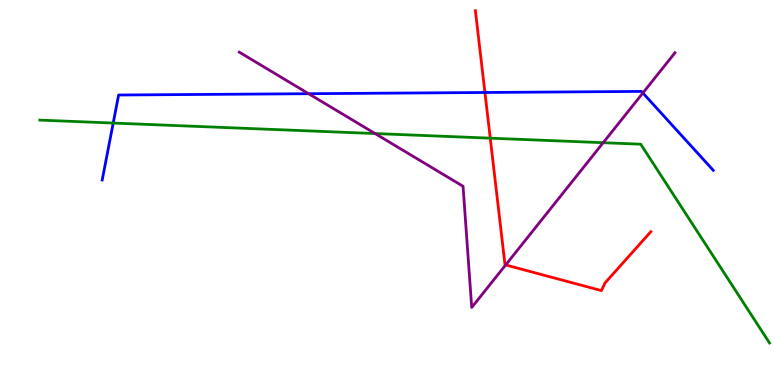[{'lines': ['blue', 'red'], 'intersections': [{'x': 6.26, 'y': 7.6}]}, {'lines': ['green', 'red'], 'intersections': [{'x': 6.33, 'y': 6.41}]}, {'lines': ['purple', 'red'], 'intersections': [{'x': 6.52, 'y': 3.12}]}, {'lines': ['blue', 'green'], 'intersections': [{'x': 1.46, 'y': 6.8}]}, {'lines': ['blue', 'purple'], 'intersections': [{'x': 3.98, 'y': 7.57}, {'x': 8.3, 'y': 7.58}]}, {'lines': ['green', 'purple'], 'intersections': [{'x': 4.84, 'y': 6.53}, {'x': 7.78, 'y': 6.29}]}]